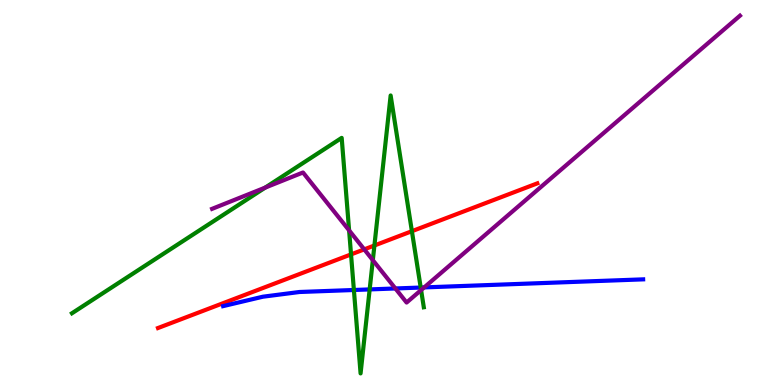[{'lines': ['blue', 'red'], 'intersections': []}, {'lines': ['green', 'red'], 'intersections': [{'x': 4.53, 'y': 3.39}, {'x': 4.83, 'y': 3.62}, {'x': 5.31, 'y': 3.99}]}, {'lines': ['purple', 'red'], 'intersections': [{'x': 4.7, 'y': 3.52}]}, {'lines': ['blue', 'green'], 'intersections': [{'x': 4.57, 'y': 2.47}, {'x': 4.77, 'y': 2.48}, {'x': 5.43, 'y': 2.53}]}, {'lines': ['blue', 'purple'], 'intersections': [{'x': 5.1, 'y': 2.51}, {'x': 5.47, 'y': 2.53}]}, {'lines': ['green', 'purple'], 'intersections': [{'x': 3.42, 'y': 5.13}, {'x': 4.5, 'y': 4.02}, {'x': 4.81, 'y': 3.24}, {'x': 5.43, 'y': 2.47}]}]